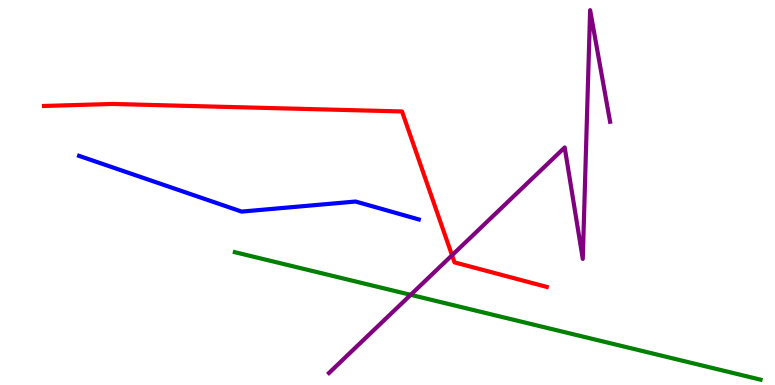[{'lines': ['blue', 'red'], 'intersections': []}, {'lines': ['green', 'red'], 'intersections': []}, {'lines': ['purple', 'red'], 'intersections': [{'x': 5.83, 'y': 3.37}]}, {'lines': ['blue', 'green'], 'intersections': []}, {'lines': ['blue', 'purple'], 'intersections': []}, {'lines': ['green', 'purple'], 'intersections': [{'x': 5.3, 'y': 2.34}]}]